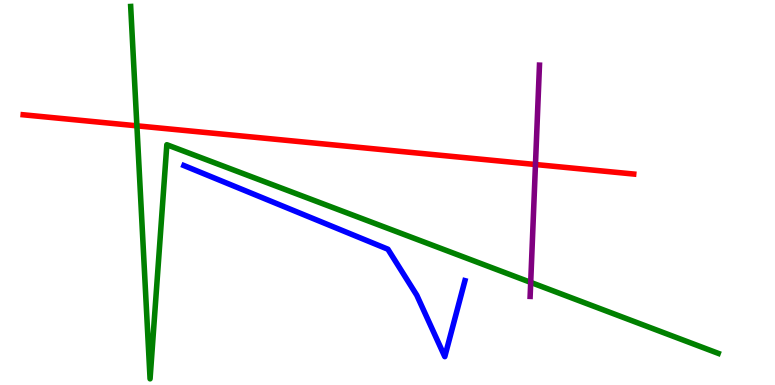[{'lines': ['blue', 'red'], 'intersections': []}, {'lines': ['green', 'red'], 'intersections': [{'x': 1.77, 'y': 6.73}]}, {'lines': ['purple', 'red'], 'intersections': [{'x': 6.91, 'y': 5.73}]}, {'lines': ['blue', 'green'], 'intersections': []}, {'lines': ['blue', 'purple'], 'intersections': []}, {'lines': ['green', 'purple'], 'intersections': [{'x': 6.85, 'y': 2.67}]}]